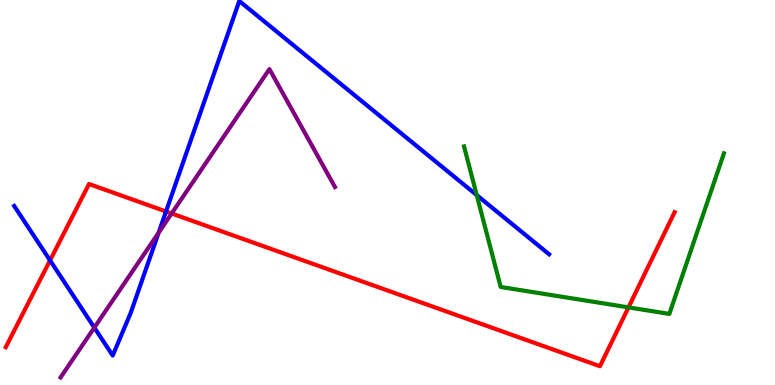[{'lines': ['blue', 'red'], 'intersections': [{'x': 0.646, 'y': 3.24}, {'x': 2.14, 'y': 4.51}]}, {'lines': ['green', 'red'], 'intersections': [{'x': 8.11, 'y': 2.02}]}, {'lines': ['purple', 'red'], 'intersections': [{'x': 2.21, 'y': 4.45}]}, {'lines': ['blue', 'green'], 'intersections': [{'x': 6.15, 'y': 4.93}]}, {'lines': ['blue', 'purple'], 'intersections': [{'x': 1.22, 'y': 1.49}, {'x': 2.05, 'y': 3.96}]}, {'lines': ['green', 'purple'], 'intersections': []}]